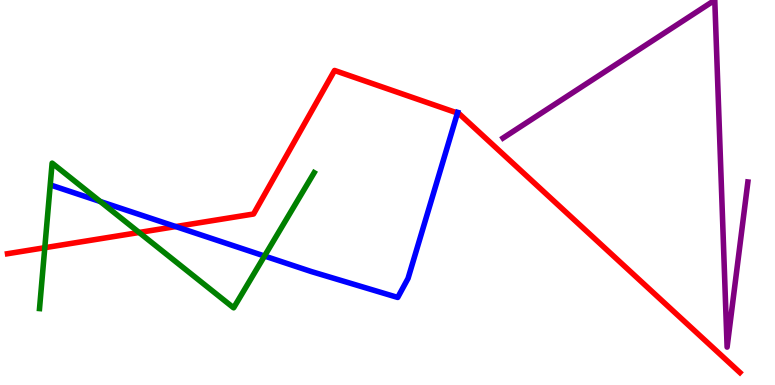[{'lines': ['blue', 'red'], 'intersections': [{'x': 2.27, 'y': 4.12}, {'x': 5.9, 'y': 7.06}]}, {'lines': ['green', 'red'], 'intersections': [{'x': 0.578, 'y': 3.57}, {'x': 1.8, 'y': 3.96}]}, {'lines': ['purple', 'red'], 'intersections': []}, {'lines': ['blue', 'green'], 'intersections': [{'x': 1.29, 'y': 4.77}, {'x': 3.41, 'y': 3.35}]}, {'lines': ['blue', 'purple'], 'intersections': []}, {'lines': ['green', 'purple'], 'intersections': []}]